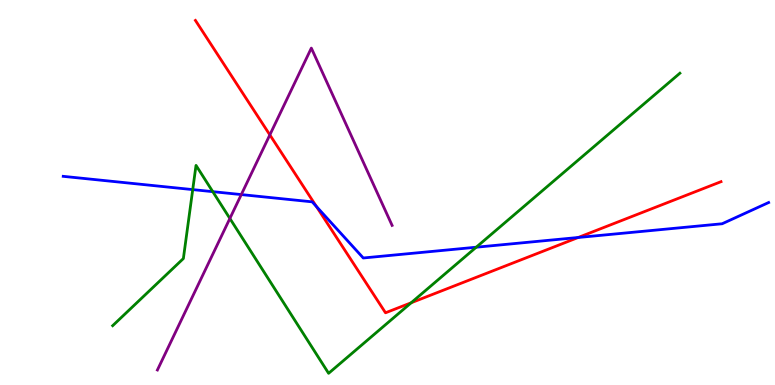[{'lines': ['blue', 'red'], 'intersections': [{'x': 4.08, 'y': 4.64}, {'x': 7.46, 'y': 3.83}]}, {'lines': ['green', 'red'], 'intersections': [{'x': 5.31, 'y': 2.14}]}, {'lines': ['purple', 'red'], 'intersections': [{'x': 3.48, 'y': 6.5}]}, {'lines': ['blue', 'green'], 'intersections': [{'x': 2.49, 'y': 5.08}, {'x': 2.75, 'y': 5.02}, {'x': 6.14, 'y': 3.58}]}, {'lines': ['blue', 'purple'], 'intersections': [{'x': 3.11, 'y': 4.95}]}, {'lines': ['green', 'purple'], 'intersections': [{'x': 2.97, 'y': 4.33}]}]